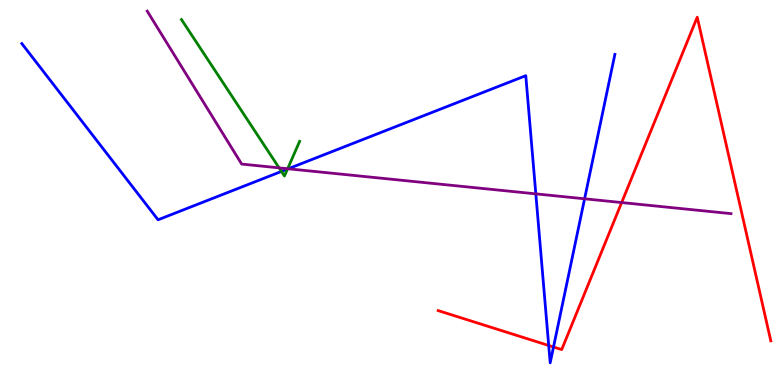[{'lines': ['blue', 'red'], 'intersections': [{'x': 7.08, 'y': 1.03}, {'x': 7.14, 'y': 0.987}]}, {'lines': ['green', 'red'], 'intersections': []}, {'lines': ['purple', 'red'], 'intersections': [{'x': 8.02, 'y': 4.74}]}, {'lines': ['blue', 'green'], 'intersections': [{'x': 3.63, 'y': 5.55}, {'x': 3.71, 'y': 5.61}]}, {'lines': ['blue', 'purple'], 'intersections': [{'x': 3.72, 'y': 5.62}, {'x': 6.91, 'y': 4.96}, {'x': 7.54, 'y': 4.84}]}, {'lines': ['green', 'purple'], 'intersections': [{'x': 3.6, 'y': 5.64}, {'x': 3.71, 'y': 5.62}]}]